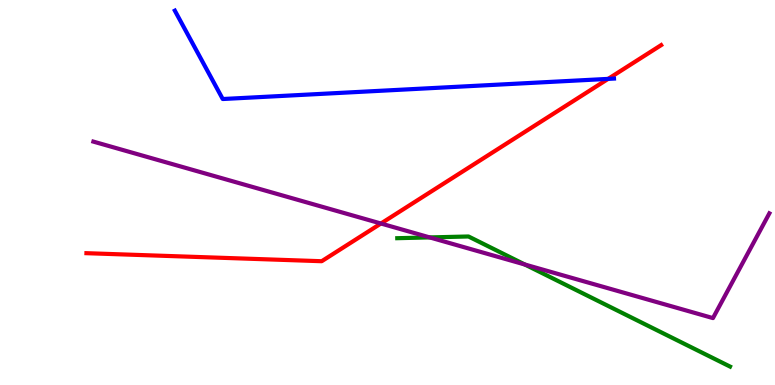[{'lines': ['blue', 'red'], 'intersections': [{'x': 7.85, 'y': 7.95}]}, {'lines': ['green', 'red'], 'intersections': []}, {'lines': ['purple', 'red'], 'intersections': [{'x': 4.92, 'y': 4.19}]}, {'lines': ['blue', 'green'], 'intersections': []}, {'lines': ['blue', 'purple'], 'intersections': []}, {'lines': ['green', 'purple'], 'intersections': [{'x': 5.54, 'y': 3.83}, {'x': 6.77, 'y': 3.13}]}]